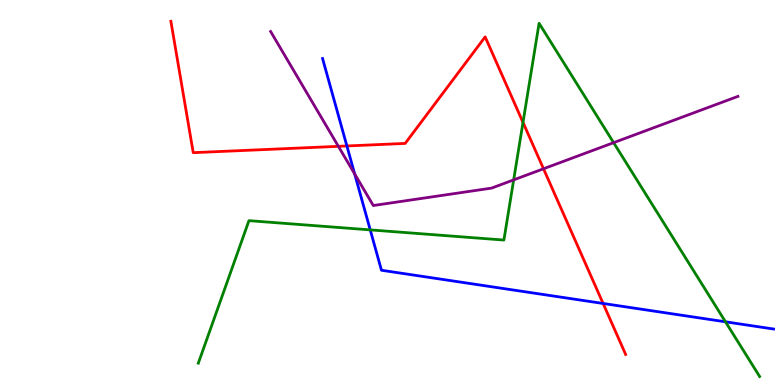[{'lines': ['blue', 'red'], 'intersections': [{'x': 4.48, 'y': 6.21}, {'x': 7.78, 'y': 2.12}]}, {'lines': ['green', 'red'], 'intersections': [{'x': 6.75, 'y': 6.82}]}, {'lines': ['purple', 'red'], 'intersections': [{'x': 4.37, 'y': 6.2}, {'x': 7.01, 'y': 5.62}]}, {'lines': ['blue', 'green'], 'intersections': [{'x': 4.78, 'y': 4.03}, {'x': 9.36, 'y': 1.64}]}, {'lines': ['blue', 'purple'], 'intersections': [{'x': 4.58, 'y': 5.48}]}, {'lines': ['green', 'purple'], 'intersections': [{'x': 6.63, 'y': 5.33}, {'x': 7.92, 'y': 6.29}]}]